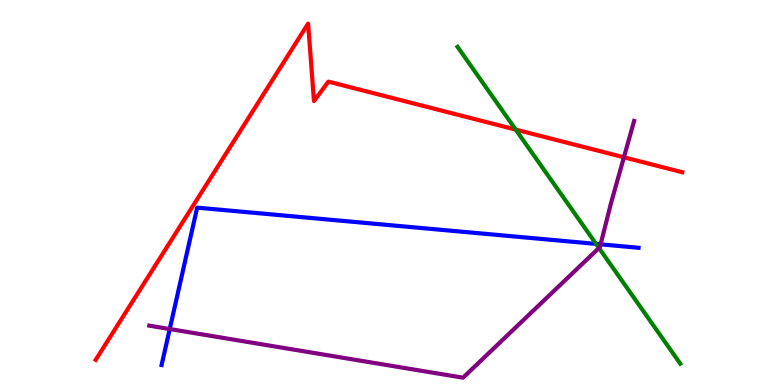[{'lines': ['blue', 'red'], 'intersections': []}, {'lines': ['green', 'red'], 'intersections': [{'x': 6.65, 'y': 6.63}]}, {'lines': ['purple', 'red'], 'intersections': [{'x': 8.05, 'y': 5.91}]}, {'lines': ['blue', 'green'], 'intersections': [{'x': 7.69, 'y': 3.66}]}, {'lines': ['blue', 'purple'], 'intersections': [{'x': 2.19, 'y': 1.45}, {'x': 7.75, 'y': 3.65}]}, {'lines': ['green', 'purple'], 'intersections': [{'x': 7.73, 'y': 3.56}]}]